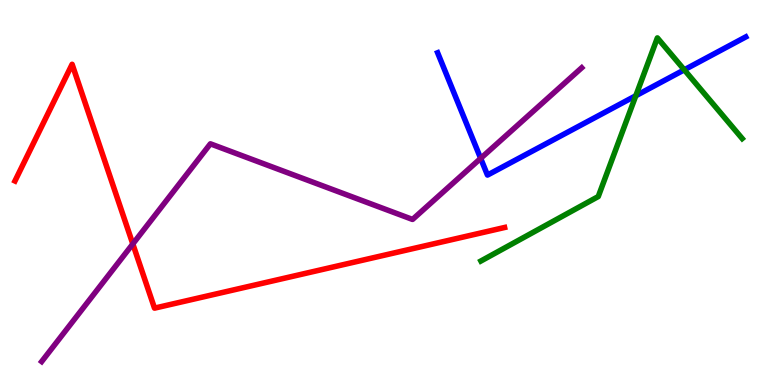[{'lines': ['blue', 'red'], 'intersections': []}, {'lines': ['green', 'red'], 'intersections': []}, {'lines': ['purple', 'red'], 'intersections': [{'x': 1.71, 'y': 3.66}]}, {'lines': ['blue', 'green'], 'intersections': [{'x': 8.2, 'y': 7.51}, {'x': 8.83, 'y': 8.19}]}, {'lines': ['blue', 'purple'], 'intersections': [{'x': 6.2, 'y': 5.89}]}, {'lines': ['green', 'purple'], 'intersections': []}]